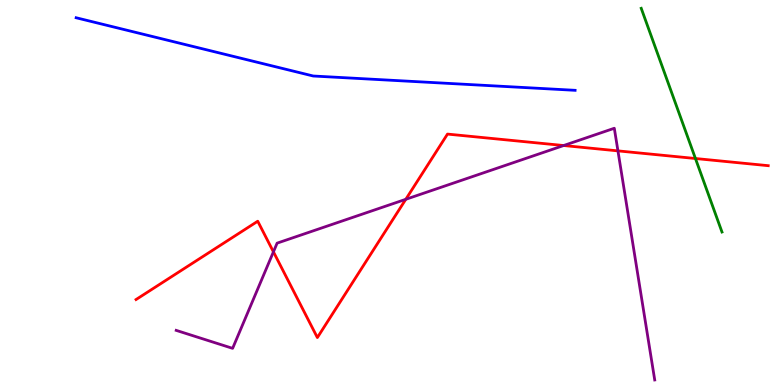[{'lines': ['blue', 'red'], 'intersections': []}, {'lines': ['green', 'red'], 'intersections': [{'x': 8.97, 'y': 5.88}]}, {'lines': ['purple', 'red'], 'intersections': [{'x': 3.53, 'y': 3.46}, {'x': 5.24, 'y': 4.82}, {'x': 7.27, 'y': 6.22}, {'x': 7.97, 'y': 6.08}]}, {'lines': ['blue', 'green'], 'intersections': []}, {'lines': ['blue', 'purple'], 'intersections': []}, {'lines': ['green', 'purple'], 'intersections': []}]